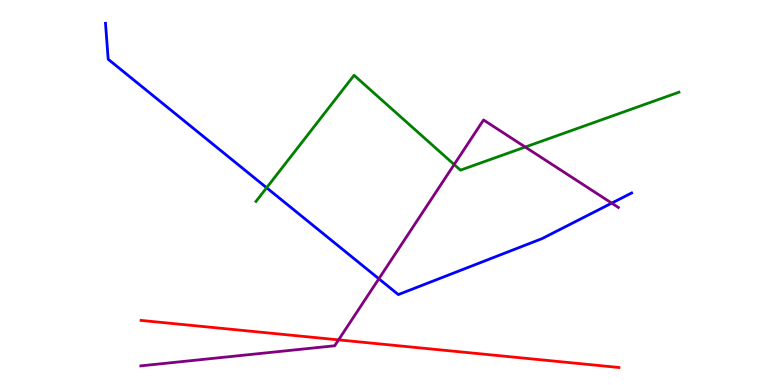[{'lines': ['blue', 'red'], 'intersections': []}, {'lines': ['green', 'red'], 'intersections': []}, {'lines': ['purple', 'red'], 'intersections': [{'x': 4.37, 'y': 1.17}]}, {'lines': ['blue', 'green'], 'intersections': [{'x': 3.44, 'y': 5.12}]}, {'lines': ['blue', 'purple'], 'intersections': [{'x': 4.89, 'y': 2.76}, {'x': 7.89, 'y': 4.72}]}, {'lines': ['green', 'purple'], 'intersections': [{'x': 5.86, 'y': 5.73}, {'x': 6.78, 'y': 6.18}]}]